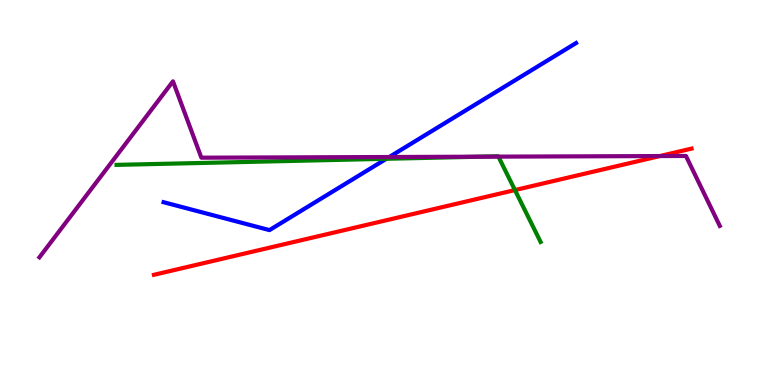[{'lines': ['blue', 'red'], 'intersections': []}, {'lines': ['green', 'red'], 'intersections': [{'x': 6.64, 'y': 5.06}]}, {'lines': ['purple', 'red'], 'intersections': [{'x': 8.51, 'y': 5.95}]}, {'lines': ['blue', 'green'], 'intersections': [{'x': 4.99, 'y': 5.88}]}, {'lines': ['blue', 'purple'], 'intersections': [{'x': 5.02, 'y': 5.92}]}, {'lines': ['green', 'purple'], 'intersections': [{'x': 6.19, 'y': 5.93}, {'x': 6.43, 'y': 5.93}]}]